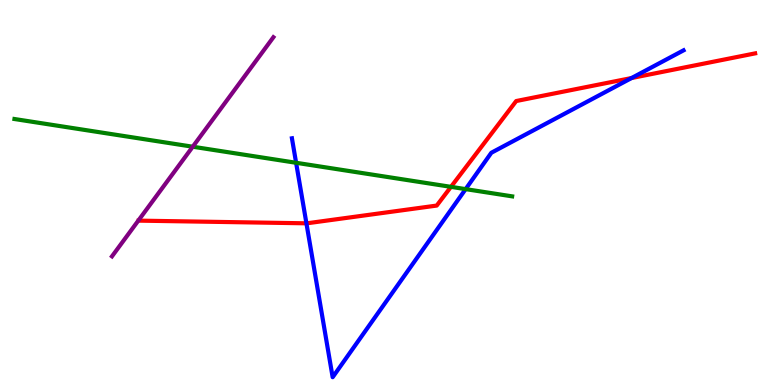[{'lines': ['blue', 'red'], 'intersections': [{'x': 3.95, 'y': 4.2}, {'x': 8.15, 'y': 7.97}]}, {'lines': ['green', 'red'], 'intersections': [{'x': 5.82, 'y': 5.15}]}, {'lines': ['purple', 'red'], 'intersections': []}, {'lines': ['blue', 'green'], 'intersections': [{'x': 3.82, 'y': 5.77}, {'x': 6.01, 'y': 5.09}]}, {'lines': ['blue', 'purple'], 'intersections': []}, {'lines': ['green', 'purple'], 'intersections': [{'x': 2.49, 'y': 6.19}]}]